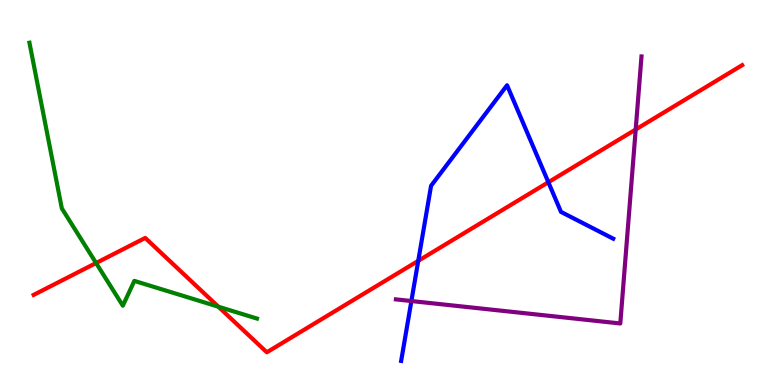[{'lines': ['blue', 'red'], 'intersections': [{'x': 5.4, 'y': 3.23}, {'x': 7.08, 'y': 5.27}]}, {'lines': ['green', 'red'], 'intersections': [{'x': 1.24, 'y': 3.17}, {'x': 2.82, 'y': 2.03}]}, {'lines': ['purple', 'red'], 'intersections': [{'x': 8.2, 'y': 6.64}]}, {'lines': ['blue', 'green'], 'intersections': []}, {'lines': ['blue', 'purple'], 'intersections': [{'x': 5.31, 'y': 2.18}]}, {'lines': ['green', 'purple'], 'intersections': []}]